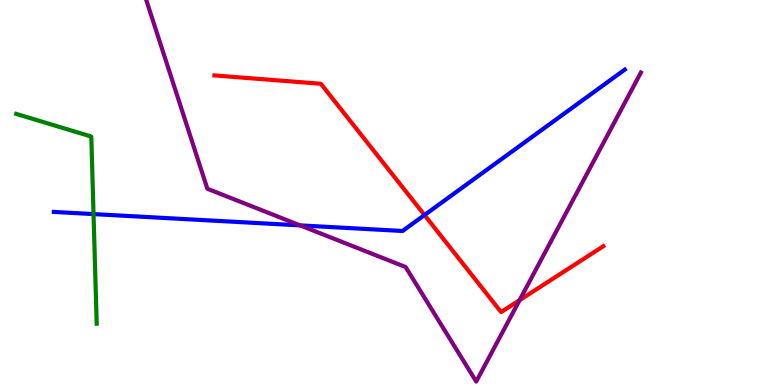[{'lines': ['blue', 'red'], 'intersections': [{'x': 5.48, 'y': 4.41}]}, {'lines': ['green', 'red'], 'intersections': []}, {'lines': ['purple', 'red'], 'intersections': [{'x': 6.7, 'y': 2.2}]}, {'lines': ['blue', 'green'], 'intersections': [{'x': 1.21, 'y': 4.44}]}, {'lines': ['blue', 'purple'], 'intersections': [{'x': 3.87, 'y': 4.15}]}, {'lines': ['green', 'purple'], 'intersections': []}]